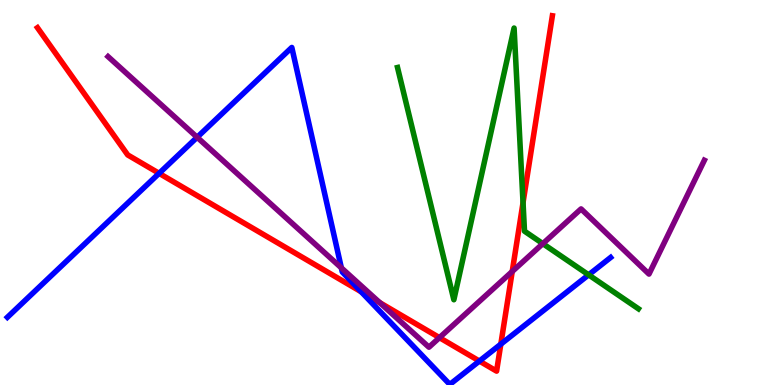[{'lines': ['blue', 'red'], 'intersections': [{'x': 2.05, 'y': 5.5}, {'x': 4.66, 'y': 2.42}, {'x': 6.19, 'y': 0.622}, {'x': 6.46, 'y': 1.06}]}, {'lines': ['green', 'red'], 'intersections': [{'x': 6.75, 'y': 4.74}]}, {'lines': ['purple', 'red'], 'intersections': [{'x': 4.9, 'y': 2.14}, {'x': 5.67, 'y': 1.23}, {'x': 6.61, 'y': 2.95}]}, {'lines': ['blue', 'green'], 'intersections': [{'x': 7.6, 'y': 2.86}]}, {'lines': ['blue', 'purple'], 'intersections': [{'x': 2.54, 'y': 6.43}, {'x': 4.4, 'y': 3.04}]}, {'lines': ['green', 'purple'], 'intersections': [{'x': 7.0, 'y': 3.67}]}]